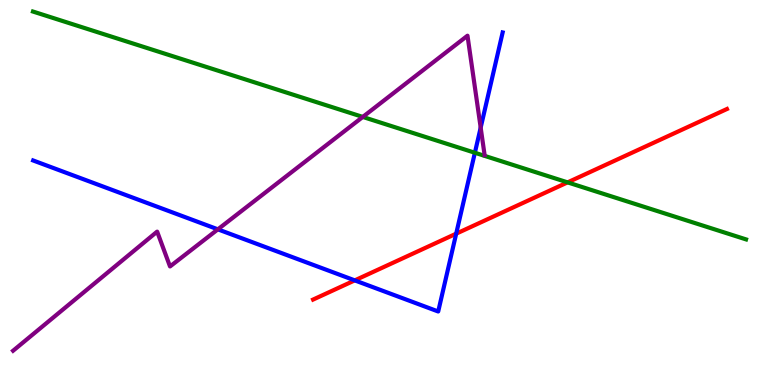[{'lines': ['blue', 'red'], 'intersections': [{'x': 4.58, 'y': 2.72}, {'x': 5.89, 'y': 3.93}]}, {'lines': ['green', 'red'], 'intersections': [{'x': 7.32, 'y': 5.26}]}, {'lines': ['purple', 'red'], 'intersections': []}, {'lines': ['blue', 'green'], 'intersections': [{'x': 6.13, 'y': 6.03}]}, {'lines': ['blue', 'purple'], 'intersections': [{'x': 2.81, 'y': 4.04}, {'x': 6.2, 'y': 6.68}]}, {'lines': ['green', 'purple'], 'intersections': [{'x': 4.68, 'y': 6.96}]}]